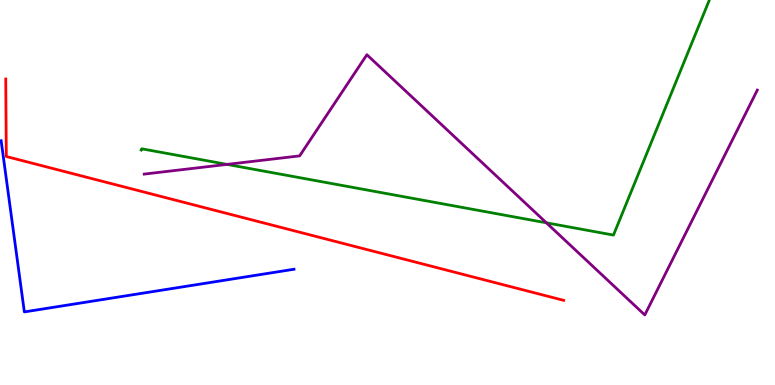[{'lines': ['blue', 'red'], 'intersections': []}, {'lines': ['green', 'red'], 'intersections': []}, {'lines': ['purple', 'red'], 'intersections': []}, {'lines': ['blue', 'green'], 'intersections': []}, {'lines': ['blue', 'purple'], 'intersections': []}, {'lines': ['green', 'purple'], 'intersections': [{'x': 2.93, 'y': 5.73}, {'x': 7.05, 'y': 4.21}]}]